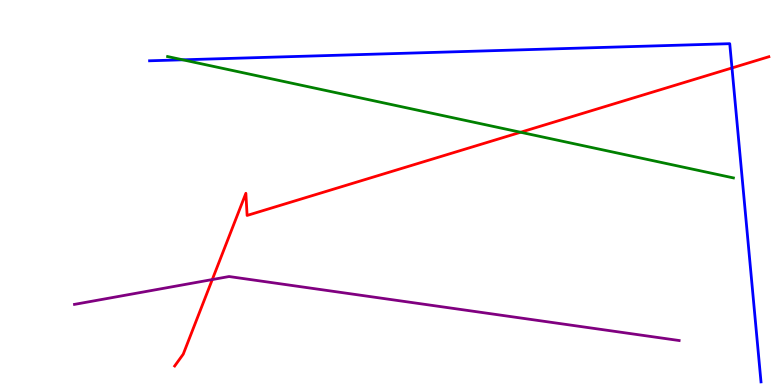[{'lines': ['blue', 'red'], 'intersections': [{'x': 9.44, 'y': 8.23}]}, {'lines': ['green', 'red'], 'intersections': [{'x': 6.72, 'y': 6.56}]}, {'lines': ['purple', 'red'], 'intersections': [{'x': 2.74, 'y': 2.74}]}, {'lines': ['blue', 'green'], 'intersections': [{'x': 2.36, 'y': 8.45}]}, {'lines': ['blue', 'purple'], 'intersections': []}, {'lines': ['green', 'purple'], 'intersections': []}]